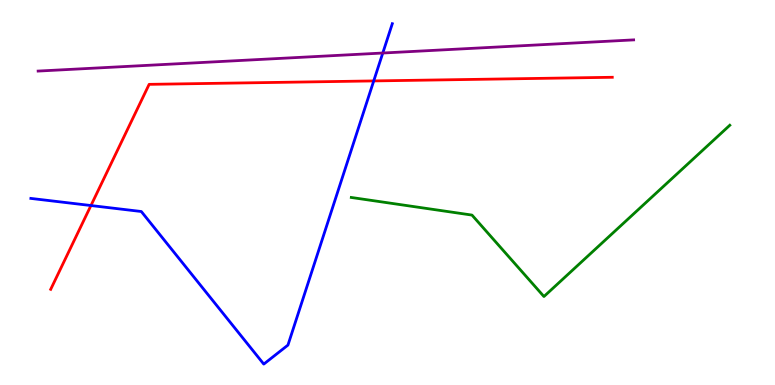[{'lines': ['blue', 'red'], 'intersections': [{'x': 1.17, 'y': 4.66}, {'x': 4.82, 'y': 7.9}]}, {'lines': ['green', 'red'], 'intersections': []}, {'lines': ['purple', 'red'], 'intersections': []}, {'lines': ['blue', 'green'], 'intersections': []}, {'lines': ['blue', 'purple'], 'intersections': [{'x': 4.94, 'y': 8.62}]}, {'lines': ['green', 'purple'], 'intersections': []}]